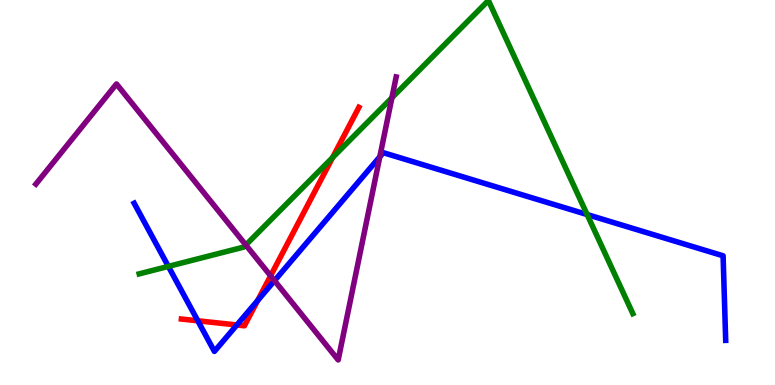[{'lines': ['blue', 'red'], 'intersections': [{'x': 2.55, 'y': 1.67}, {'x': 3.06, 'y': 1.56}, {'x': 3.33, 'y': 2.2}]}, {'lines': ['green', 'red'], 'intersections': [{'x': 4.29, 'y': 5.91}]}, {'lines': ['purple', 'red'], 'intersections': [{'x': 3.49, 'y': 2.84}]}, {'lines': ['blue', 'green'], 'intersections': [{'x': 2.17, 'y': 3.08}, {'x': 7.58, 'y': 4.43}]}, {'lines': ['blue', 'purple'], 'intersections': [{'x': 3.54, 'y': 2.71}, {'x': 4.9, 'y': 5.93}]}, {'lines': ['green', 'purple'], 'intersections': [{'x': 3.17, 'y': 3.64}, {'x': 5.06, 'y': 7.46}]}]